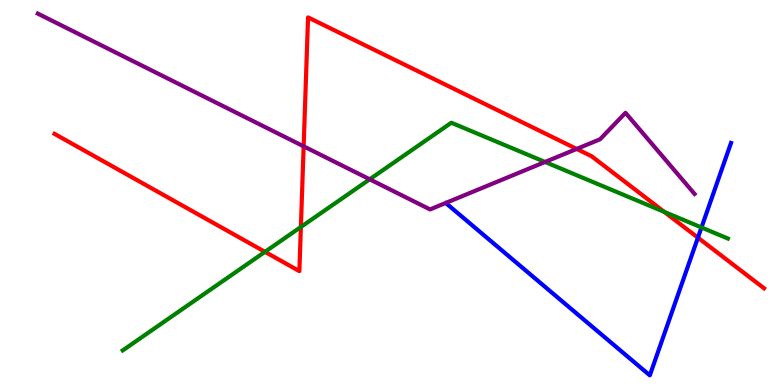[{'lines': ['blue', 'red'], 'intersections': [{'x': 9.01, 'y': 3.83}]}, {'lines': ['green', 'red'], 'intersections': [{'x': 3.42, 'y': 3.46}, {'x': 3.88, 'y': 4.1}, {'x': 8.57, 'y': 4.5}]}, {'lines': ['purple', 'red'], 'intersections': [{'x': 3.92, 'y': 6.2}, {'x': 7.44, 'y': 6.13}]}, {'lines': ['blue', 'green'], 'intersections': [{'x': 9.05, 'y': 4.09}]}, {'lines': ['blue', 'purple'], 'intersections': []}, {'lines': ['green', 'purple'], 'intersections': [{'x': 4.77, 'y': 5.34}, {'x': 7.03, 'y': 5.79}]}]